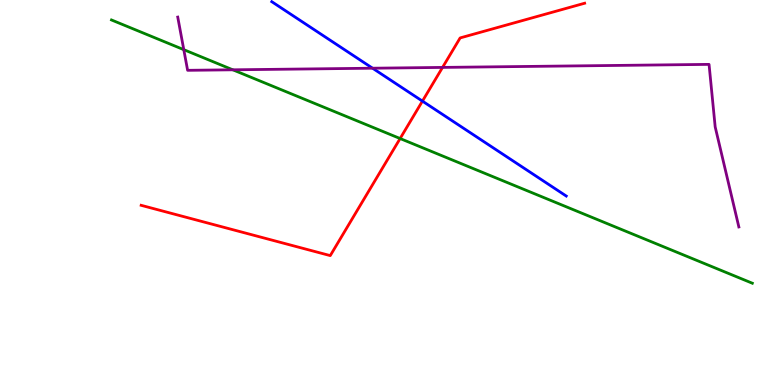[{'lines': ['blue', 'red'], 'intersections': [{'x': 5.45, 'y': 7.37}]}, {'lines': ['green', 'red'], 'intersections': [{'x': 5.16, 'y': 6.4}]}, {'lines': ['purple', 'red'], 'intersections': [{'x': 5.71, 'y': 8.25}]}, {'lines': ['blue', 'green'], 'intersections': []}, {'lines': ['blue', 'purple'], 'intersections': [{'x': 4.81, 'y': 8.23}]}, {'lines': ['green', 'purple'], 'intersections': [{'x': 2.37, 'y': 8.71}, {'x': 3.0, 'y': 8.19}]}]